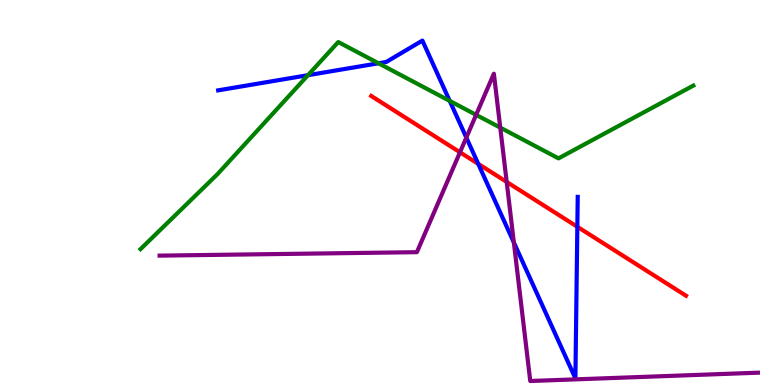[{'lines': ['blue', 'red'], 'intersections': [{'x': 6.17, 'y': 5.74}, {'x': 7.45, 'y': 4.11}]}, {'lines': ['green', 'red'], 'intersections': []}, {'lines': ['purple', 'red'], 'intersections': [{'x': 5.94, 'y': 6.04}, {'x': 6.54, 'y': 5.27}]}, {'lines': ['blue', 'green'], 'intersections': [{'x': 3.97, 'y': 8.05}, {'x': 4.88, 'y': 8.36}, {'x': 5.8, 'y': 7.38}]}, {'lines': ['blue', 'purple'], 'intersections': [{'x': 6.02, 'y': 6.43}, {'x': 6.63, 'y': 3.7}]}, {'lines': ['green', 'purple'], 'intersections': [{'x': 6.14, 'y': 7.02}, {'x': 6.45, 'y': 6.69}]}]